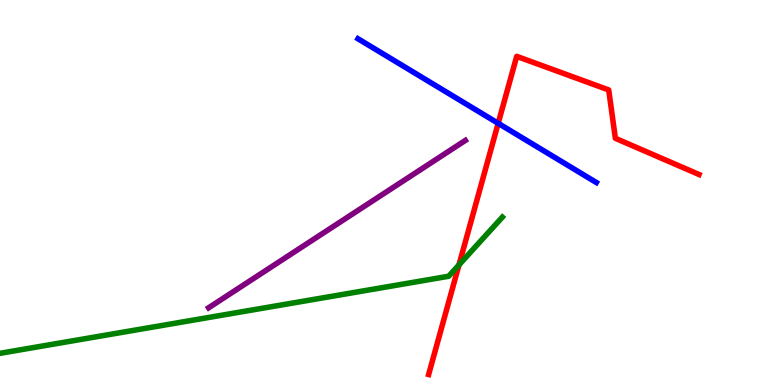[{'lines': ['blue', 'red'], 'intersections': [{'x': 6.43, 'y': 6.8}]}, {'lines': ['green', 'red'], 'intersections': [{'x': 5.92, 'y': 3.12}]}, {'lines': ['purple', 'red'], 'intersections': []}, {'lines': ['blue', 'green'], 'intersections': []}, {'lines': ['blue', 'purple'], 'intersections': []}, {'lines': ['green', 'purple'], 'intersections': []}]